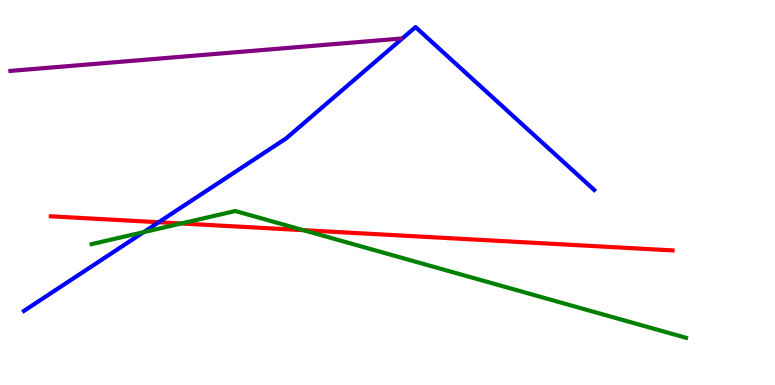[{'lines': ['blue', 'red'], 'intersections': [{'x': 2.05, 'y': 4.23}]}, {'lines': ['green', 'red'], 'intersections': [{'x': 2.34, 'y': 4.2}, {'x': 3.91, 'y': 4.02}]}, {'lines': ['purple', 'red'], 'intersections': []}, {'lines': ['blue', 'green'], 'intersections': [{'x': 1.85, 'y': 3.97}]}, {'lines': ['blue', 'purple'], 'intersections': []}, {'lines': ['green', 'purple'], 'intersections': []}]